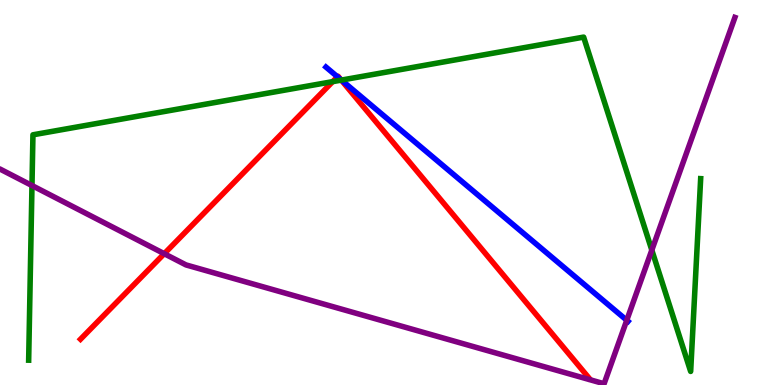[{'lines': ['blue', 'red'], 'intersections': [{'x': 4.35, 'y': 8.01}, {'x': 4.4, 'y': 7.93}]}, {'lines': ['green', 'red'], 'intersections': [{'x': 4.29, 'y': 7.88}, {'x': 4.4, 'y': 7.92}]}, {'lines': ['purple', 'red'], 'intersections': [{'x': 2.12, 'y': 3.41}]}, {'lines': ['blue', 'green'], 'intersections': [{'x': 4.41, 'y': 7.92}]}, {'lines': ['blue', 'purple'], 'intersections': [{'x': 8.09, 'y': 1.68}]}, {'lines': ['green', 'purple'], 'intersections': [{'x': 0.413, 'y': 5.18}, {'x': 8.41, 'y': 3.5}]}]